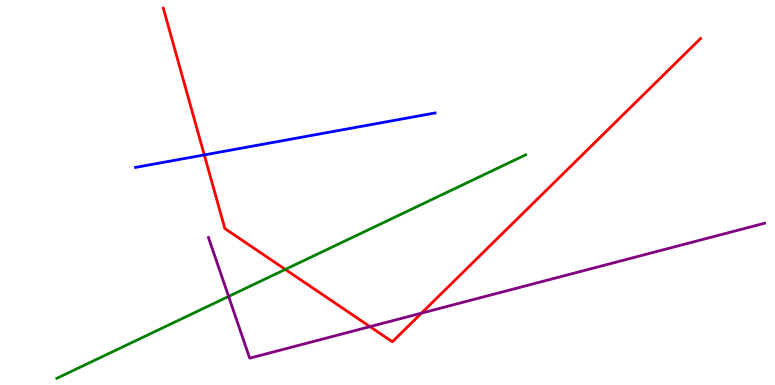[{'lines': ['blue', 'red'], 'intersections': [{'x': 2.64, 'y': 5.98}]}, {'lines': ['green', 'red'], 'intersections': [{'x': 3.68, 'y': 3.0}]}, {'lines': ['purple', 'red'], 'intersections': [{'x': 4.77, 'y': 1.52}, {'x': 5.44, 'y': 1.87}]}, {'lines': ['blue', 'green'], 'intersections': []}, {'lines': ['blue', 'purple'], 'intersections': []}, {'lines': ['green', 'purple'], 'intersections': [{'x': 2.95, 'y': 2.3}]}]